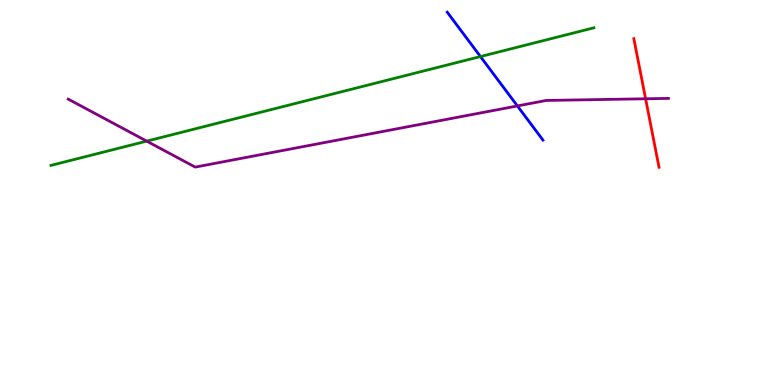[{'lines': ['blue', 'red'], 'intersections': []}, {'lines': ['green', 'red'], 'intersections': []}, {'lines': ['purple', 'red'], 'intersections': [{'x': 8.33, 'y': 7.43}]}, {'lines': ['blue', 'green'], 'intersections': [{'x': 6.2, 'y': 8.53}]}, {'lines': ['blue', 'purple'], 'intersections': [{'x': 6.68, 'y': 7.25}]}, {'lines': ['green', 'purple'], 'intersections': [{'x': 1.89, 'y': 6.33}]}]